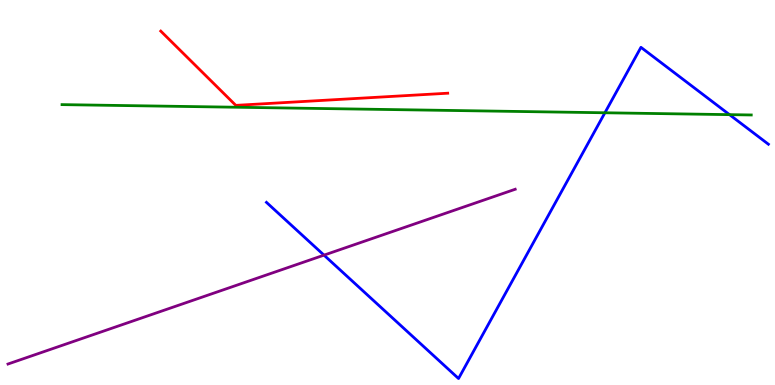[{'lines': ['blue', 'red'], 'intersections': []}, {'lines': ['green', 'red'], 'intersections': []}, {'lines': ['purple', 'red'], 'intersections': []}, {'lines': ['blue', 'green'], 'intersections': [{'x': 7.81, 'y': 7.07}, {'x': 9.41, 'y': 7.02}]}, {'lines': ['blue', 'purple'], 'intersections': [{'x': 4.18, 'y': 3.37}]}, {'lines': ['green', 'purple'], 'intersections': []}]